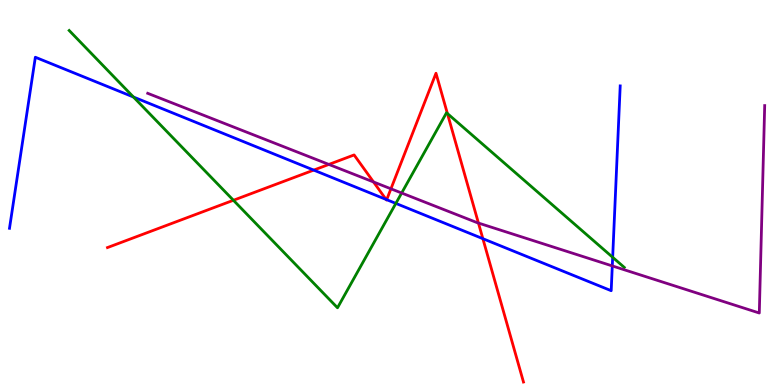[{'lines': ['blue', 'red'], 'intersections': [{'x': 4.05, 'y': 5.58}, {'x': 4.98, 'y': 4.82}, {'x': 4.99, 'y': 4.81}, {'x': 6.23, 'y': 3.8}]}, {'lines': ['green', 'red'], 'intersections': [{'x': 3.01, 'y': 4.8}, {'x': 5.77, 'y': 7.05}]}, {'lines': ['purple', 'red'], 'intersections': [{'x': 4.24, 'y': 5.73}, {'x': 4.82, 'y': 5.27}, {'x': 5.04, 'y': 5.1}, {'x': 6.17, 'y': 4.21}]}, {'lines': ['blue', 'green'], 'intersections': [{'x': 1.72, 'y': 7.48}, {'x': 5.11, 'y': 4.72}, {'x': 7.91, 'y': 3.32}]}, {'lines': ['blue', 'purple'], 'intersections': [{'x': 7.9, 'y': 3.09}]}, {'lines': ['green', 'purple'], 'intersections': [{'x': 5.18, 'y': 4.99}]}]